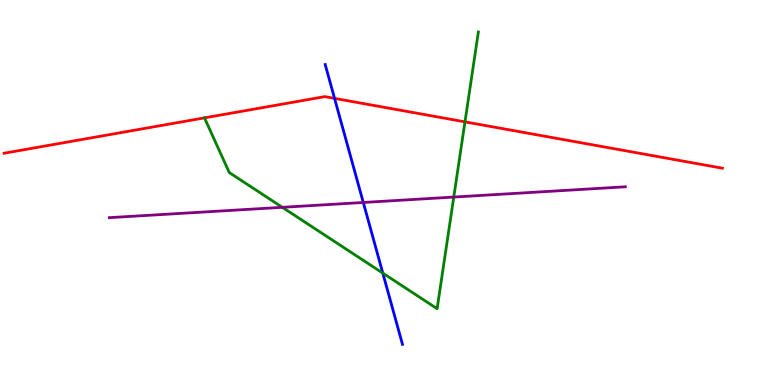[{'lines': ['blue', 'red'], 'intersections': [{'x': 4.32, 'y': 7.44}]}, {'lines': ['green', 'red'], 'intersections': [{'x': 2.64, 'y': 6.94}, {'x': 6.0, 'y': 6.83}]}, {'lines': ['purple', 'red'], 'intersections': []}, {'lines': ['blue', 'green'], 'intersections': [{'x': 4.94, 'y': 2.91}]}, {'lines': ['blue', 'purple'], 'intersections': [{'x': 4.69, 'y': 4.74}]}, {'lines': ['green', 'purple'], 'intersections': [{'x': 3.64, 'y': 4.62}, {'x': 5.86, 'y': 4.88}]}]